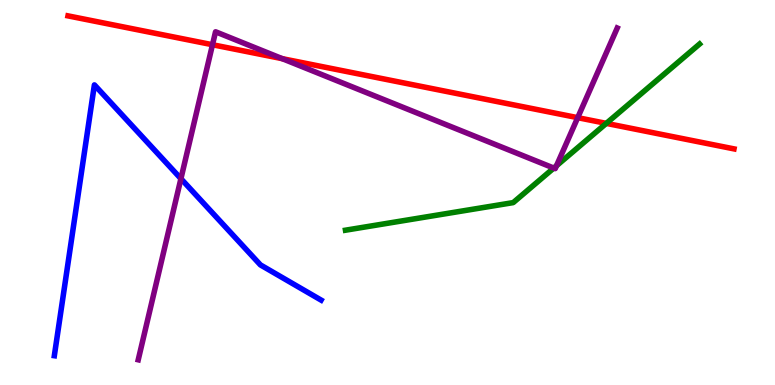[{'lines': ['blue', 'red'], 'intersections': []}, {'lines': ['green', 'red'], 'intersections': [{'x': 7.82, 'y': 6.8}]}, {'lines': ['purple', 'red'], 'intersections': [{'x': 2.74, 'y': 8.84}, {'x': 3.64, 'y': 8.48}, {'x': 7.45, 'y': 6.94}]}, {'lines': ['blue', 'green'], 'intersections': []}, {'lines': ['blue', 'purple'], 'intersections': [{'x': 2.33, 'y': 5.36}]}, {'lines': ['green', 'purple'], 'intersections': [{'x': 7.15, 'y': 5.63}, {'x': 7.18, 'y': 5.69}]}]